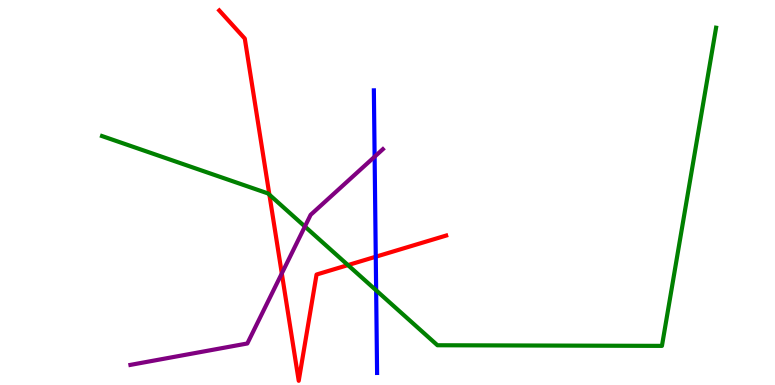[{'lines': ['blue', 'red'], 'intersections': [{'x': 4.85, 'y': 3.33}]}, {'lines': ['green', 'red'], 'intersections': [{'x': 3.48, 'y': 4.94}, {'x': 4.49, 'y': 3.11}]}, {'lines': ['purple', 'red'], 'intersections': [{'x': 3.64, 'y': 2.9}]}, {'lines': ['blue', 'green'], 'intersections': [{'x': 4.85, 'y': 2.46}]}, {'lines': ['blue', 'purple'], 'intersections': [{'x': 4.83, 'y': 5.93}]}, {'lines': ['green', 'purple'], 'intersections': [{'x': 3.93, 'y': 4.12}]}]